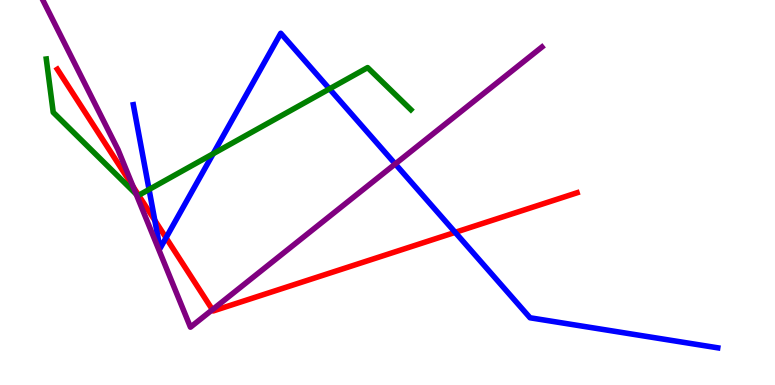[{'lines': ['blue', 'red'], 'intersections': [{'x': 2.0, 'y': 4.28}, {'x': 2.14, 'y': 3.82}, {'x': 5.87, 'y': 3.96}]}, {'lines': ['green', 'red'], 'intersections': [{'x': 1.79, 'y': 4.93}]}, {'lines': ['purple', 'red'], 'intersections': [{'x': 1.72, 'y': 5.15}, {'x': 2.74, 'y': 1.96}]}, {'lines': ['blue', 'green'], 'intersections': [{'x': 1.92, 'y': 5.08}, {'x': 2.75, 'y': 6.01}, {'x': 4.25, 'y': 7.69}]}, {'lines': ['blue', 'purple'], 'intersections': [{'x': 5.1, 'y': 5.74}]}, {'lines': ['green', 'purple'], 'intersections': [{'x': 1.76, 'y': 4.96}]}]